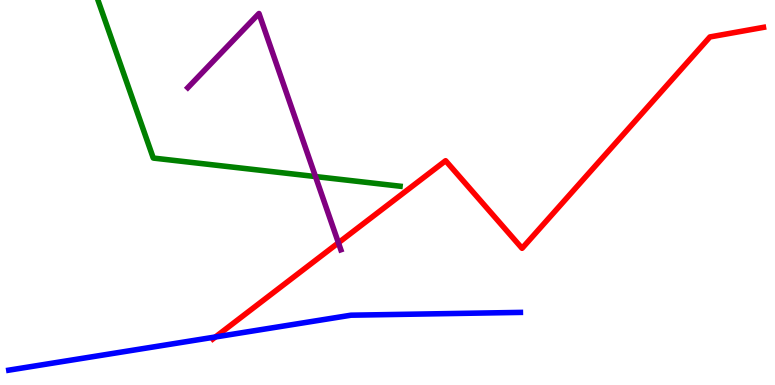[{'lines': ['blue', 'red'], 'intersections': [{'x': 2.78, 'y': 1.25}]}, {'lines': ['green', 'red'], 'intersections': []}, {'lines': ['purple', 'red'], 'intersections': [{'x': 4.37, 'y': 3.69}]}, {'lines': ['blue', 'green'], 'intersections': []}, {'lines': ['blue', 'purple'], 'intersections': []}, {'lines': ['green', 'purple'], 'intersections': [{'x': 4.07, 'y': 5.41}]}]